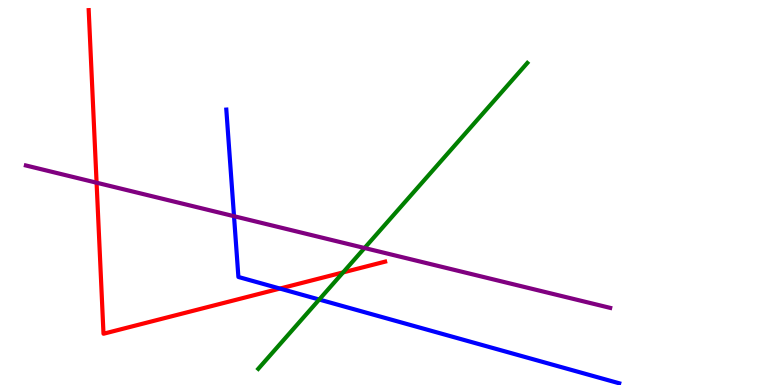[{'lines': ['blue', 'red'], 'intersections': [{'x': 3.61, 'y': 2.5}]}, {'lines': ['green', 'red'], 'intersections': [{'x': 4.43, 'y': 2.92}]}, {'lines': ['purple', 'red'], 'intersections': [{'x': 1.25, 'y': 5.25}]}, {'lines': ['blue', 'green'], 'intersections': [{'x': 4.12, 'y': 2.22}]}, {'lines': ['blue', 'purple'], 'intersections': [{'x': 3.02, 'y': 4.38}]}, {'lines': ['green', 'purple'], 'intersections': [{'x': 4.7, 'y': 3.56}]}]